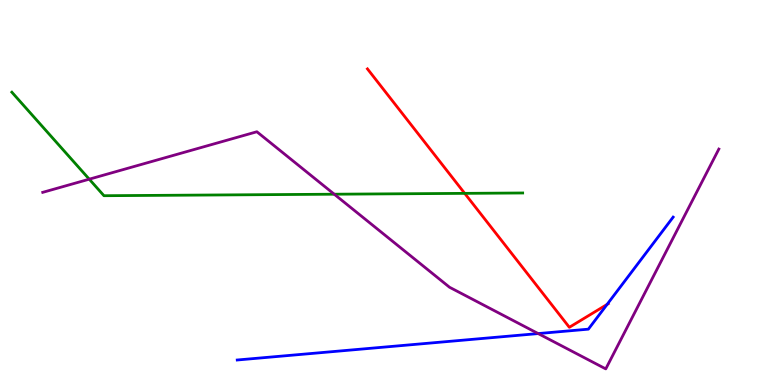[{'lines': ['blue', 'red'], 'intersections': [{'x': 7.83, 'y': 2.09}]}, {'lines': ['green', 'red'], 'intersections': [{'x': 6.0, 'y': 4.98}]}, {'lines': ['purple', 'red'], 'intersections': []}, {'lines': ['blue', 'green'], 'intersections': []}, {'lines': ['blue', 'purple'], 'intersections': [{'x': 6.94, 'y': 1.34}]}, {'lines': ['green', 'purple'], 'intersections': [{'x': 1.15, 'y': 5.35}, {'x': 4.31, 'y': 4.96}]}]